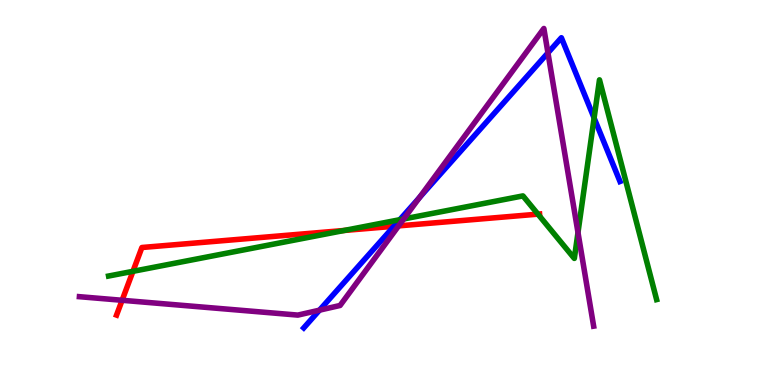[{'lines': ['blue', 'red'], 'intersections': [{'x': 5.08, 'y': 4.12}]}, {'lines': ['green', 'red'], 'intersections': [{'x': 1.72, 'y': 2.95}, {'x': 4.44, 'y': 4.01}, {'x': 6.94, 'y': 4.44}]}, {'lines': ['purple', 'red'], 'intersections': [{'x': 1.58, 'y': 2.2}, {'x': 5.14, 'y': 4.13}]}, {'lines': ['blue', 'green'], 'intersections': [{'x': 5.16, 'y': 4.29}, {'x': 7.67, 'y': 6.94}]}, {'lines': ['blue', 'purple'], 'intersections': [{'x': 4.12, 'y': 1.94}, {'x': 5.41, 'y': 4.87}, {'x': 7.07, 'y': 8.63}]}, {'lines': ['green', 'purple'], 'intersections': [{'x': 5.21, 'y': 4.31}, {'x': 7.46, 'y': 3.96}]}]